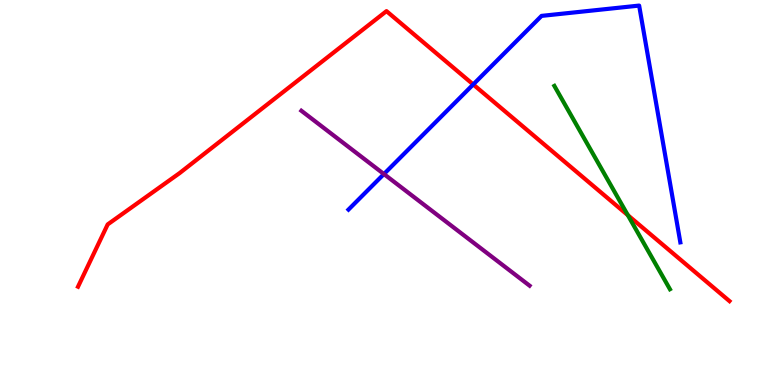[{'lines': ['blue', 'red'], 'intersections': [{'x': 6.11, 'y': 7.81}]}, {'lines': ['green', 'red'], 'intersections': [{'x': 8.1, 'y': 4.41}]}, {'lines': ['purple', 'red'], 'intersections': []}, {'lines': ['blue', 'green'], 'intersections': []}, {'lines': ['blue', 'purple'], 'intersections': [{'x': 4.95, 'y': 5.48}]}, {'lines': ['green', 'purple'], 'intersections': []}]